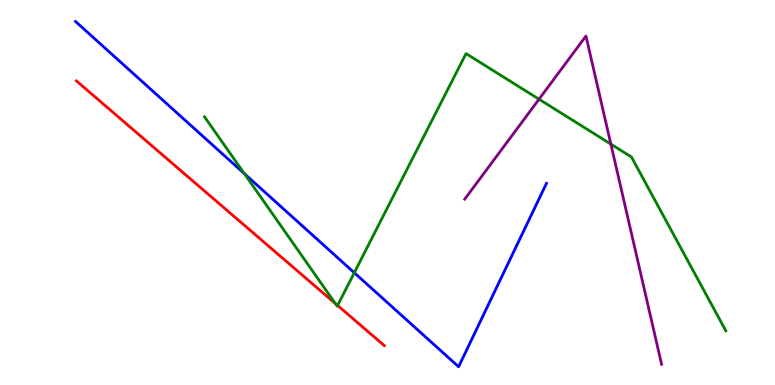[{'lines': ['blue', 'red'], 'intersections': []}, {'lines': ['green', 'red'], 'intersections': [{'x': 4.33, 'y': 2.12}, {'x': 4.36, 'y': 2.07}]}, {'lines': ['purple', 'red'], 'intersections': []}, {'lines': ['blue', 'green'], 'intersections': [{'x': 3.15, 'y': 5.49}, {'x': 4.57, 'y': 2.92}]}, {'lines': ['blue', 'purple'], 'intersections': []}, {'lines': ['green', 'purple'], 'intersections': [{'x': 6.96, 'y': 7.42}, {'x': 7.88, 'y': 6.26}]}]